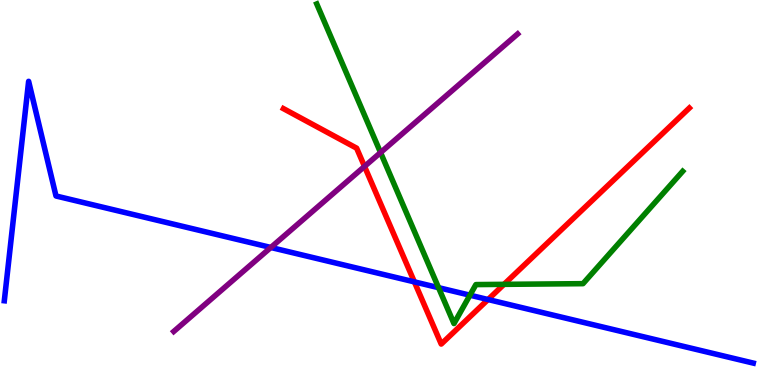[{'lines': ['blue', 'red'], 'intersections': [{'x': 5.35, 'y': 2.68}, {'x': 6.3, 'y': 2.22}]}, {'lines': ['green', 'red'], 'intersections': [{'x': 6.5, 'y': 2.61}]}, {'lines': ['purple', 'red'], 'intersections': [{'x': 4.7, 'y': 5.68}]}, {'lines': ['blue', 'green'], 'intersections': [{'x': 5.66, 'y': 2.53}, {'x': 6.06, 'y': 2.33}]}, {'lines': ['blue', 'purple'], 'intersections': [{'x': 3.49, 'y': 3.57}]}, {'lines': ['green', 'purple'], 'intersections': [{'x': 4.91, 'y': 6.04}]}]